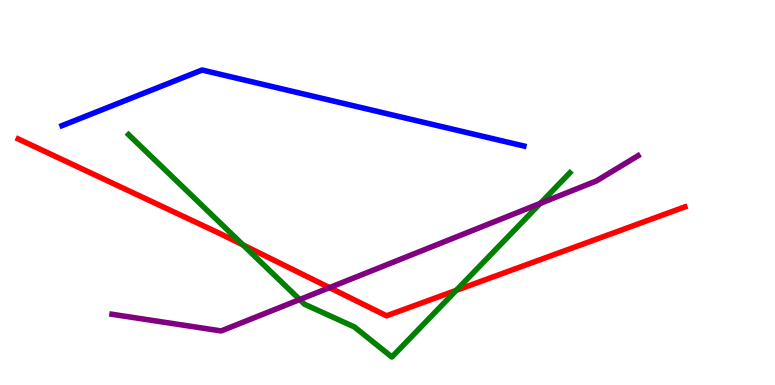[{'lines': ['blue', 'red'], 'intersections': []}, {'lines': ['green', 'red'], 'intersections': [{'x': 3.14, 'y': 3.64}, {'x': 5.89, 'y': 2.46}]}, {'lines': ['purple', 'red'], 'intersections': [{'x': 4.25, 'y': 2.53}]}, {'lines': ['blue', 'green'], 'intersections': []}, {'lines': ['blue', 'purple'], 'intersections': []}, {'lines': ['green', 'purple'], 'intersections': [{'x': 3.87, 'y': 2.22}, {'x': 6.97, 'y': 4.72}]}]